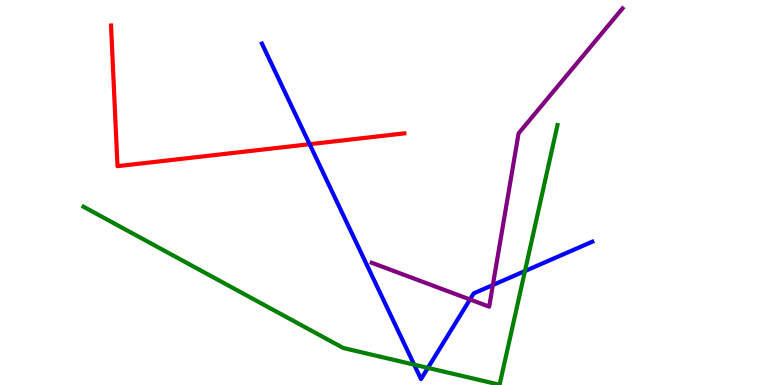[{'lines': ['blue', 'red'], 'intersections': [{'x': 4.0, 'y': 6.25}]}, {'lines': ['green', 'red'], 'intersections': []}, {'lines': ['purple', 'red'], 'intersections': []}, {'lines': ['blue', 'green'], 'intersections': [{'x': 5.34, 'y': 0.528}, {'x': 5.52, 'y': 0.445}, {'x': 6.77, 'y': 2.96}]}, {'lines': ['blue', 'purple'], 'intersections': [{'x': 6.06, 'y': 2.22}, {'x': 6.36, 'y': 2.6}]}, {'lines': ['green', 'purple'], 'intersections': []}]